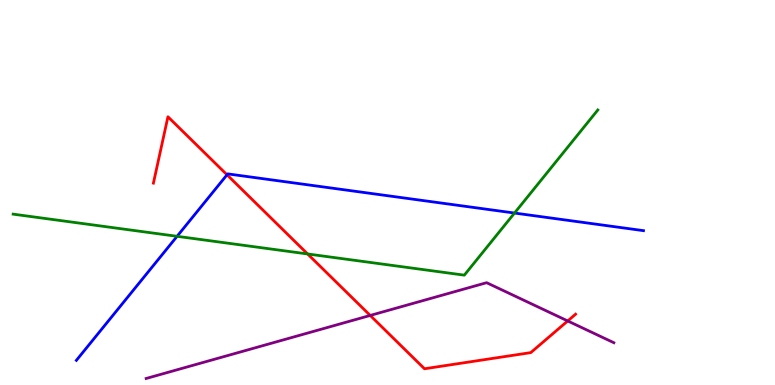[{'lines': ['blue', 'red'], 'intersections': [{'x': 2.93, 'y': 5.46}]}, {'lines': ['green', 'red'], 'intersections': [{'x': 3.97, 'y': 3.4}]}, {'lines': ['purple', 'red'], 'intersections': [{'x': 4.78, 'y': 1.81}, {'x': 7.33, 'y': 1.66}]}, {'lines': ['blue', 'green'], 'intersections': [{'x': 2.28, 'y': 3.86}, {'x': 6.64, 'y': 4.47}]}, {'lines': ['blue', 'purple'], 'intersections': []}, {'lines': ['green', 'purple'], 'intersections': []}]